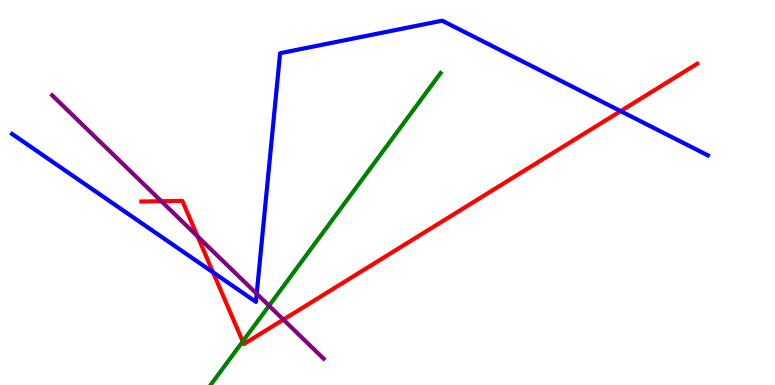[{'lines': ['blue', 'red'], 'intersections': [{'x': 2.75, 'y': 2.93}, {'x': 8.01, 'y': 7.11}]}, {'lines': ['green', 'red'], 'intersections': [{'x': 3.13, 'y': 1.13}]}, {'lines': ['purple', 'red'], 'intersections': [{'x': 2.08, 'y': 4.77}, {'x': 2.55, 'y': 3.86}, {'x': 3.66, 'y': 1.7}]}, {'lines': ['blue', 'green'], 'intersections': []}, {'lines': ['blue', 'purple'], 'intersections': [{'x': 3.31, 'y': 2.37}]}, {'lines': ['green', 'purple'], 'intersections': [{'x': 3.47, 'y': 2.06}]}]